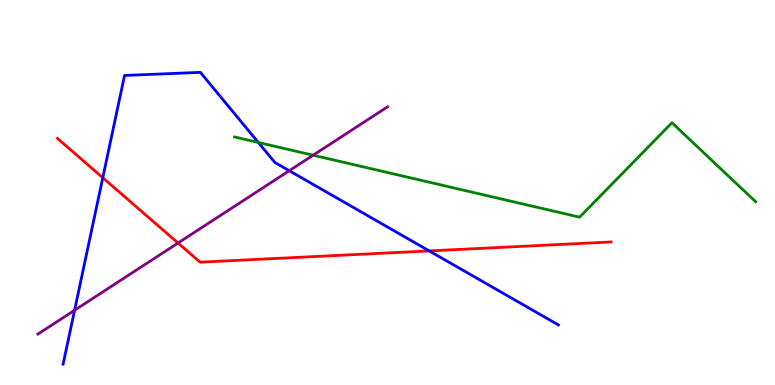[{'lines': ['blue', 'red'], 'intersections': [{'x': 1.33, 'y': 5.38}, {'x': 5.54, 'y': 3.48}]}, {'lines': ['green', 'red'], 'intersections': []}, {'lines': ['purple', 'red'], 'intersections': [{'x': 2.3, 'y': 3.69}]}, {'lines': ['blue', 'green'], 'intersections': [{'x': 3.33, 'y': 6.3}]}, {'lines': ['blue', 'purple'], 'intersections': [{'x': 0.962, 'y': 1.94}, {'x': 3.73, 'y': 5.57}]}, {'lines': ['green', 'purple'], 'intersections': [{'x': 4.04, 'y': 5.97}]}]